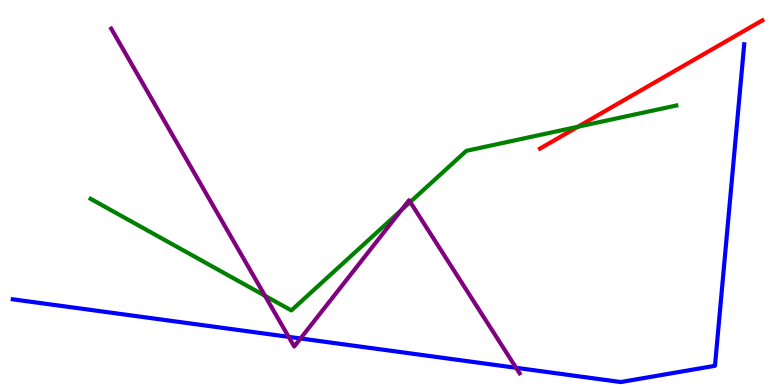[{'lines': ['blue', 'red'], 'intersections': []}, {'lines': ['green', 'red'], 'intersections': [{'x': 7.46, 'y': 6.71}]}, {'lines': ['purple', 'red'], 'intersections': []}, {'lines': ['blue', 'green'], 'intersections': []}, {'lines': ['blue', 'purple'], 'intersections': [{'x': 3.72, 'y': 1.25}, {'x': 3.88, 'y': 1.21}, {'x': 6.66, 'y': 0.447}]}, {'lines': ['green', 'purple'], 'intersections': [{'x': 3.42, 'y': 2.32}, {'x': 5.18, 'y': 4.54}, {'x': 5.29, 'y': 4.75}]}]